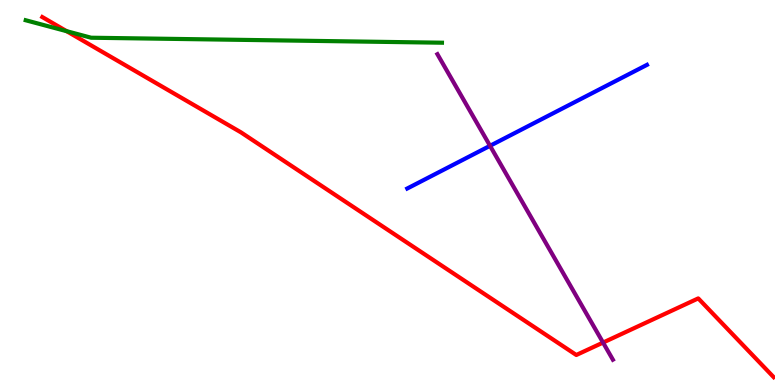[{'lines': ['blue', 'red'], 'intersections': []}, {'lines': ['green', 'red'], 'intersections': [{'x': 0.86, 'y': 9.19}]}, {'lines': ['purple', 'red'], 'intersections': [{'x': 7.78, 'y': 1.1}]}, {'lines': ['blue', 'green'], 'intersections': []}, {'lines': ['blue', 'purple'], 'intersections': [{'x': 6.32, 'y': 6.21}]}, {'lines': ['green', 'purple'], 'intersections': []}]